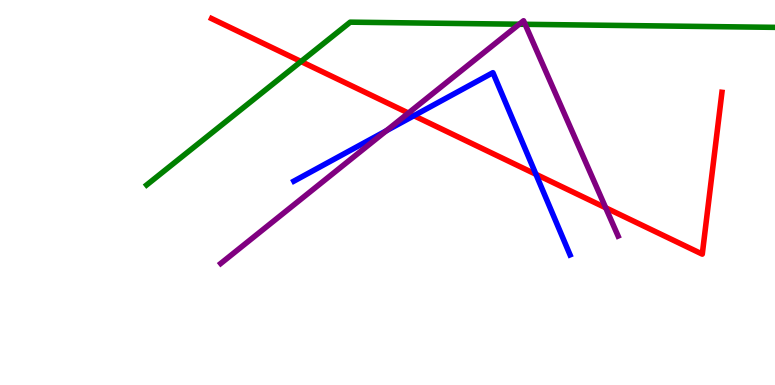[{'lines': ['blue', 'red'], 'intersections': [{'x': 5.34, 'y': 6.99}, {'x': 6.92, 'y': 5.47}]}, {'lines': ['green', 'red'], 'intersections': [{'x': 3.88, 'y': 8.4}]}, {'lines': ['purple', 'red'], 'intersections': [{'x': 5.27, 'y': 7.06}, {'x': 7.82, 'y': 4.6}]}, {'lines': ['blue', 'green'], 'intersections': []}, {'lines': ['blue', 'purple'], 'intersections': [{'x': 4.98, 'y': 6.6}]}, {'lines': ['green', 'purple'], 'intersections': [{'x': 6.7, 'y': 9.37}, {'x': 6.78, 'y': 9.37}]}]